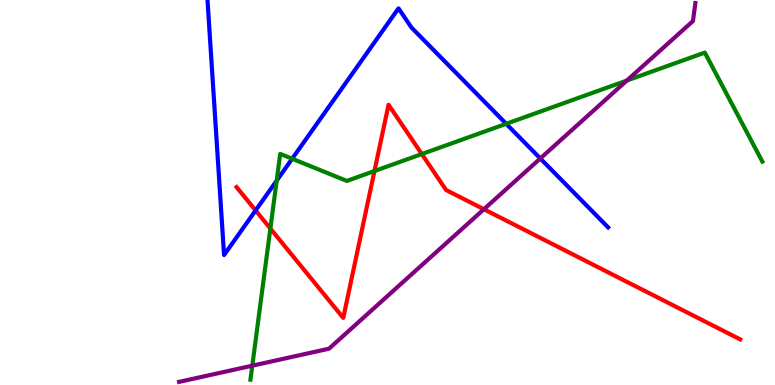[{'lines': ['blue', 'red'], 'intersections': [{'x': 3.3, 'y': 4.53}]}, {'lines': ['green', 'red'], 'intersections': [{'x': 3.49, 'y': 4.06}, {'x': 4.83, 'y': 5.56}, {'x': 5.44, 'y': 6.0}]}, {'lines': ['purple', 'red'], 'intersections': [{'x': 6.24, 'y': 4.57}]}, {'lines': ['blue', 'green'], 'intersections': [{'x': 3.57, 'y': 5.31}, {'x': 3.77, 'y': 5.88}, {'x': 6.53, 'y': 6.78}]}, {'lines': ['blue', 'purple'], 'intersections': [{'x': 6.97, 'y': 5.88}]}, {'lines': ['green', 'purple'], 'intersections': [{'x': 3.26, 'y': 0.502}, {'x': 8.09, 'y': 7.91}]}]